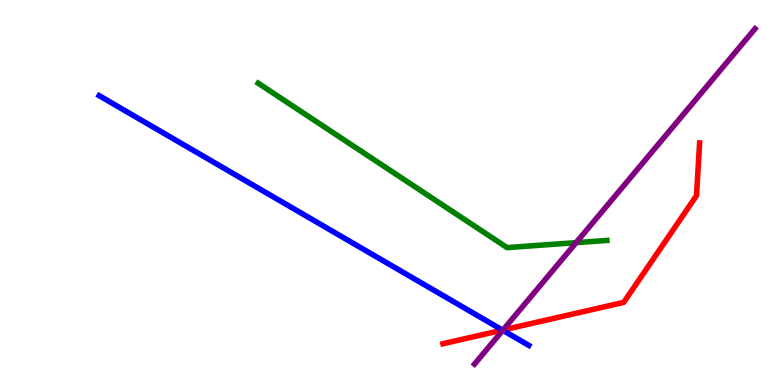[{'lines': ['blue', 'red'], 'intersections': [{'x': 6.48, 'y': 1.43}]}, {'lines': ['green', 'red'], 'intersections': []}, {'lines': ['purple', 'red'], 'intersections': [{'x': 6.49, 'y': 1.43}]}, {'lines': ['blue', 'green'], 'intersections': []}, {'lines': ['blue', 'purple'], 'intersections': [{'x': 6.49, 'y': 1.42}]}, {'lines': ['green', 'purple'], 'intersections': [{'x': 7.43, 'y': 3.7}]}]